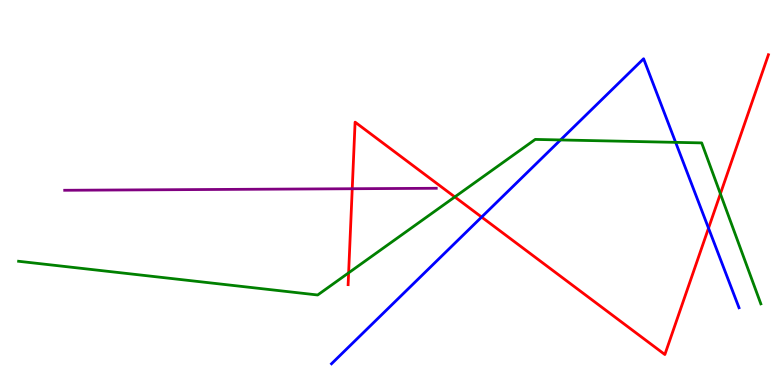[{'lines': ['blue', 'red'], 'intersections': [{'x': 6.21, 'y': 4.36}, {'x': 9.14, 'y': 4.07}]}, {'lines': ['green', 'red'], 'intersections': [{'x': 4.5, 'y': 2.91}, {'x': 5.87, 'y': 4.88}, {'x': 9.3, 'y': 4.97}]}, {'lines': ['purple', 'red'], 'intersections': [{'x': 4.55, 'y': 5.1}]}, {'lines': ['blue', 'green'], 'intersections': [{'x': 7.23, 'y': 6.36}, {'x': 8.72, 'y': 6.3}]}, {'lines': ['blue', 'purple'], 'intersections': []}, {'lines': ['green', 'purple'], 'intersections': []}]